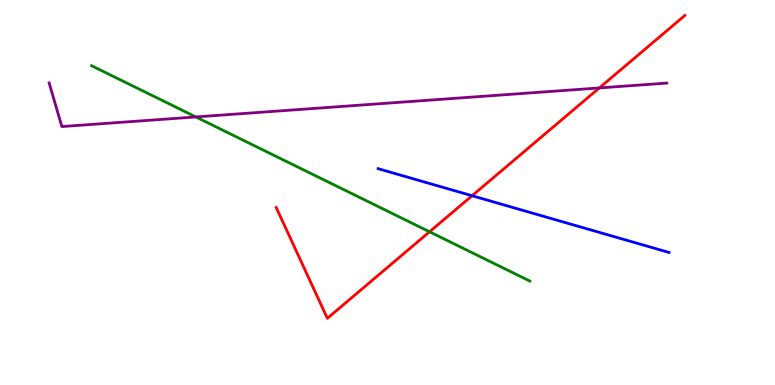[{'lines': ['blue', 'red'], 'intersections': [{'x': 6.09, 'y': 4.92}]}, {'lines': ['green', 'red'], 'intersections': [{'x': 5.54, 'y': 3.98}]}, {'lines': ['purple', 'red'], 'intersections': [{'x': 7.73, 'y': 7.72}]}, {'lines': ['blue', 'green'], 'intersections': []}, {'lines': ['blue', 'purple'], 'intersections': []}, {'lines': ['green', 'purple'], 'intersections': [{'x': 2.53, 'y': 6.96}]}]